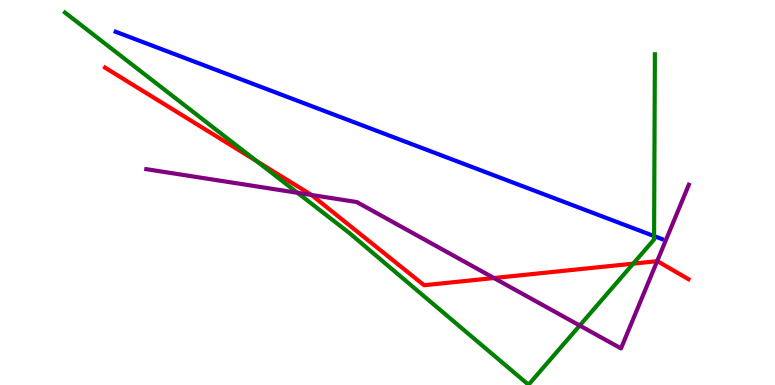[{'lines': ['blue', 'red'], 'intersections': []}, {'lines': ['green', 'red'], 'intersections': [{'x': 3.31, 'y': 5.82}, {'x': 8.17, 'y': 3.15}]}, {'lines': ['purple', 'red'], 'intersections': [{'x': 4.02, 'y': 4.94}, {'x': 6.37, 'y': 2.78}, {'x': 8.48, 'y': 3.22}]}, {'lines': ['blue', 'green'], 'intersections': [{'x': 8.44, 'y': 3.87}]}, {'lines': ['blue', 'purple'], 'intersections': []}, {'lines': ['green', 'purple'], 'intersections': [{'x': 3.84, 'y': 4.99}, {'x': 7.48, 'y': 1.54}]}]